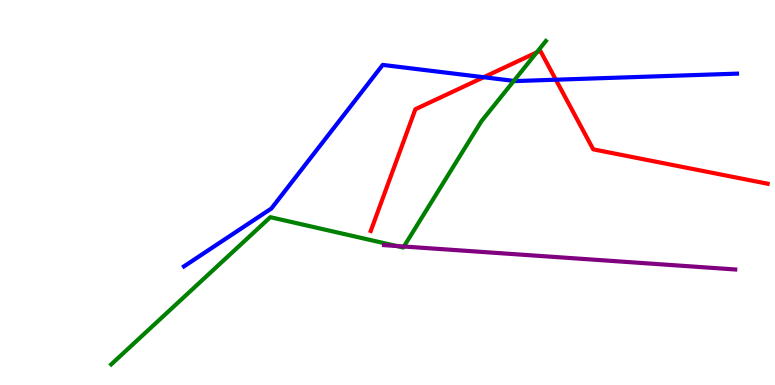[{'lines': ['blue', 'red'], 'intersections': [{'x': 6.24, 'y': 7.99}, {'x': 7.17, 'y': 7.93}]}, {'lines': ['green', 'red'], 'intersections': [{'x': 6.93, 'y': 8.64}]}, {'lines': ['purple', 'red'], 'intersections': []}, {'lines': ['blue', 'green'], 'intersections': [{'x': 6.63, 'y': 7.9}]}, {'lines': ['blue', 'purple'], 'intersections': []}, {'lines': ['green', 'purple'], 'intersections': [{'x': 5.12, 'y': 3.61}, {'x': 5.21, 'y': 3.6}]}]